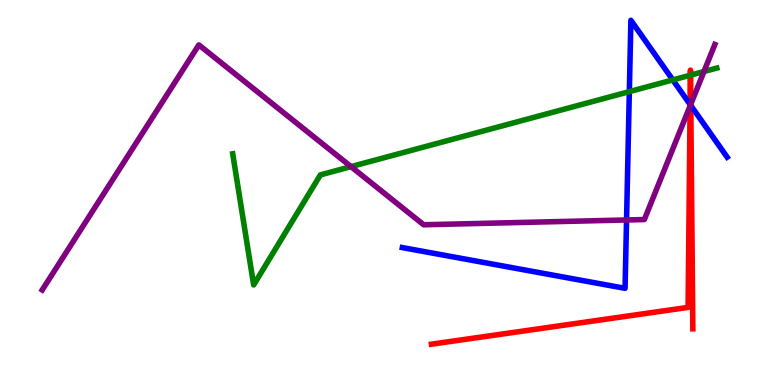[{'lines': ['blue', 'red'], 'intersections': [{'x': 8.9, 'y': 7.29}, {'x': 8.91, 'y': 7.26}]}, {'lines': ['green', 'red'], 'intersections': [{'x': 8.91, 'y': 8.05}, {'x': 8.91, 'y': 8.05}]}, {'lines': ['purple', 'red'], 'intersections': [{'x': 8.9, 'y': 7.25}, {'x': 8.91, 'y': 7.29}]}, {'lines': ['blue', 'green'], 'intersections': [{'x': 8.12, 'y': 7.62}, {'x': 8.68, 'y': 7.92}]}, {'lines': ['blue', 'purple'], 'intersections': [{'x': 8.08, 'y': 4.29}, {'x': 8.91, 'y': 7.27}]}, {'lines': ['green', 'purple'], 'intersections': [{'x': 4.53, 'y': 5.67}, {'x': 9.08, 'y': 8.14}]}]